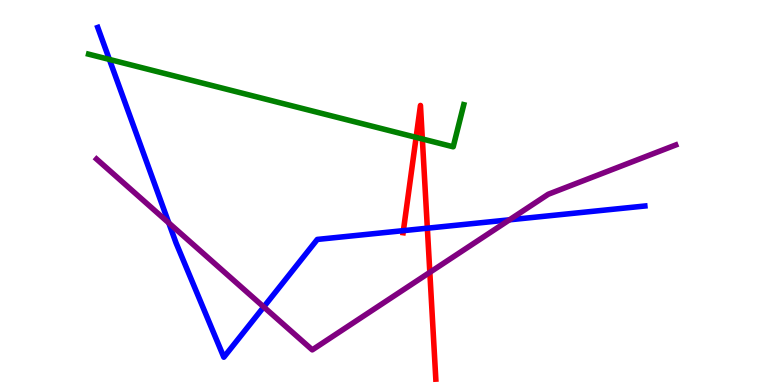[{'lines': ['blue', 'red'], 'intersections': [{'x': 5.21, 'y': 4.01}, {'x': 5.51, 'y': 4.07}]}, {'lines': ['green', 'red'], 'intersections': [{'x': 5.37, 'y': 6.43}, {'x': 5.45, 'y': 6.39}]}, {'lines': ['purple', 'red'], 'intersections': [{'x': 5.55, 'y': 2.93}]}, {'lines': ['blue', 'green'], 'intersections': [{'x': 1.41, 'y': 8.46}]}, {'lines': ['blue', 'purple'], 'intersections': [{'x': 2.18, 'y': 4.21}, {'x': 3.4, 'y': 2.03}, {'x': 6.57, 'y': 4.29}]}, {'lines': ['green', 'purple'], 'intersections': []}]